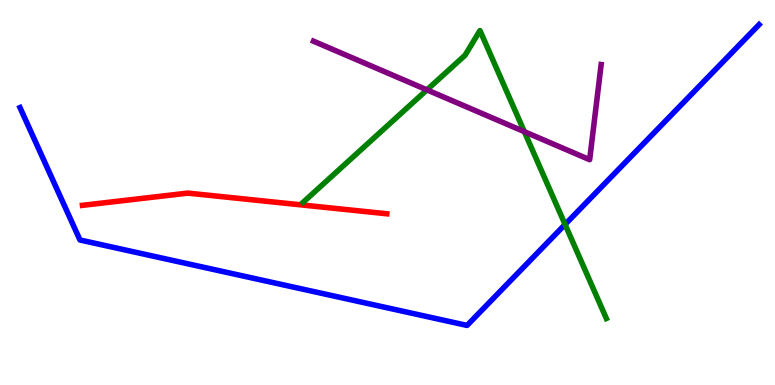[{'lines': ['blue', 'red'], 'intersections': []}, {'lines': ['green', 'red'], 'intersections': []}, {'lines': ['purple', 'red'], 'intersections': []}, {'lines': ['blue', 'green'], 'intersections': [{'x': 7.29, 'y': 4.17}]}, {'lines': ['blue', 'purple'], 'intersections': []}, {'lines': ['green', 'purple'], 'intersections': [{'x': 5.51, 'y': 7.67}, {'x': 6.77, 'y': 6.58}]}]